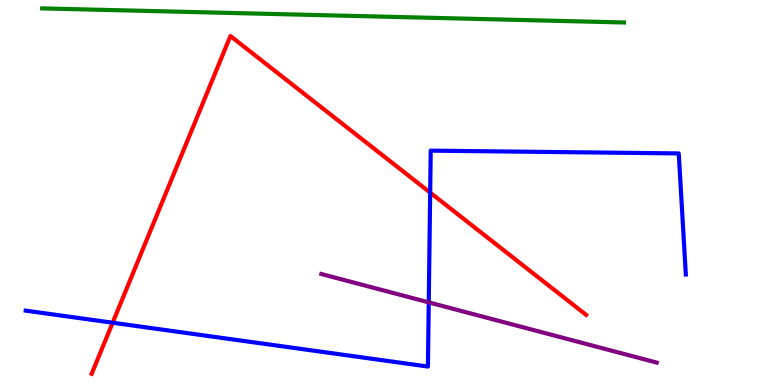[{'lines': ['blue', 'red'], 'intersections': [{'x': 1.45, 'y': 1.62}, {'x': 5.55, 'y': 5.0}]}, {'lines': ['green', 'red'], 'intersections': []}, {'lines': ['purple', 'red'], 'intersections': []}, {'lines': ['blue', 'green'], 'intersections': []}, {'lines': ['blue', 'purple'], 'intersections': [{'x': 5.53, 'y': 2.15}]}, {'lines': ['green', 'purple'], 'intersections': []}]